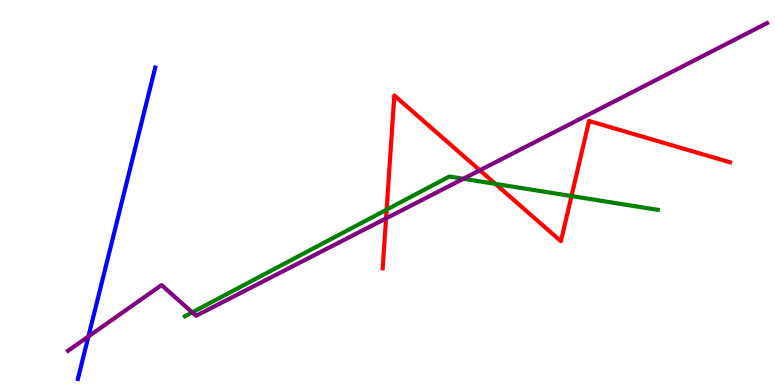[{'lines': ['blue', 'red'], 'intersections': []}, {'lines': ['green', 'red'], 'intersections': [{'x': 4.99, 'y': 4.55}, {'x': 6.39, 'y': 5.22}, {'x': 7.37, 'y': 4.91}]}, {'lines': ['purple', 'red'], 'intersections': [{'x': 4.98, 'y': 4.33}, {'x': 6.19, 'y': 5.58}]}, {'lines': ['blue', 'green'], 'intersections': []}, {'lines': ['blue', 'purple'], 'intersections': [{'x': 1.14, 'y': 1.26}]}, {'lines': ['green', 'purple'], 'intersections': [{'x': 2.48, 'y': 1.89}, {'x': 5.98, 'y': 5.36}]}]